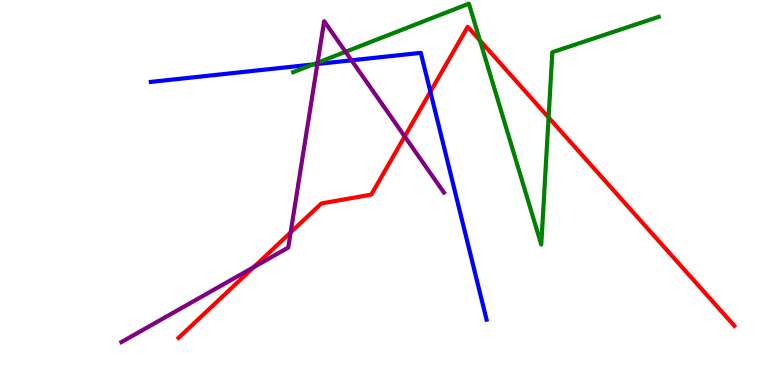[{'lines': ['blue', 'red'], 'intersections': [{'x': 5.55, 'y': 7.62}]}, {'lines': ['green', 'red'], 'intersections': [{'x': 6.19, 'y': 8.95}, {'x': 7.08, 'y': 6.95}]}, {'lines': ['purple', 'red'], 'intersections': [{'x': 3.27, 'y': 3.06}, {'x': 3.75, 'y': 3.96}, {'x': 5.22, 'y': 6.46}]}, {'lines': ['blue', 'green'], 'intersections': [{'x': 4.04, 'y': 8.33}]}, {'lines': ['blue', 'purple'], 'intersections': [{'x': 4.1, 'y': 8.34}, {'x': 4.54, 'y': 8.43}]}, {'lines': ['green', 'purple'], 'intersections': [{'x': 4.1, 'y': 8.37}, {'x': 4.46, 'y': 8.65}]}]